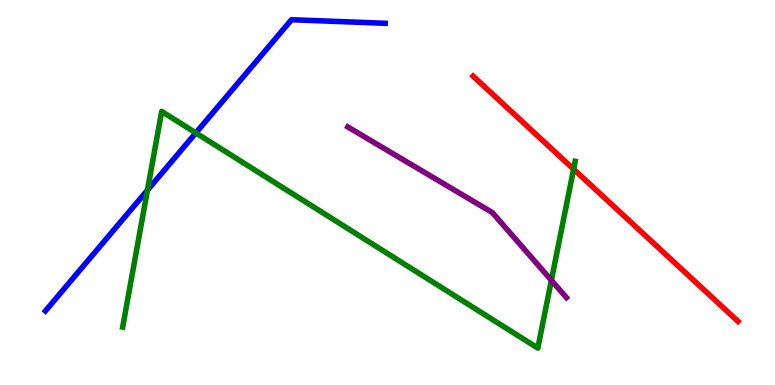[{'lines': ['blue', 'red'], 'intersections': []}, {'lines': ['green', 'red'], 'intersections': [{'x': 7.4, 'y': 5.61}]}, {'lines': ['purple', 'red'], 'intersections': []}, {'lines': ['blue', 'green'], 'intersections': [{'x': 1.9, 'y': 5.06}, {'x': 2.53, 'y': 6.55}]}, {'lines': ['blue', 'purple'], 'intersections': []}, {'lines': ['green', 'purple'], 'intersections': [{'x': 7.11, 'y': 2.72}]}]